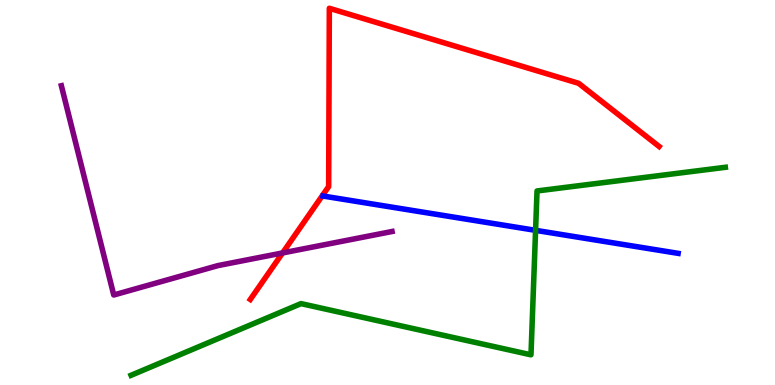[{'lines': ['blue', 'red'], 'intersections': []}, {'lines': ['green', 'red'], 'intersections': []}, {'lines': ['purple', 'red'], 'intersections': [{'x': 3.65, 'y': 3.43}]}, {'lines': ['blue', 'green'], 'intersections': [{'x': 6.91, 'y': 4.02}]}, {'lines': ['blue', 'purple'], 'intersections': []}, {'lines': ['green', 'purple'], 'intersections': []}]